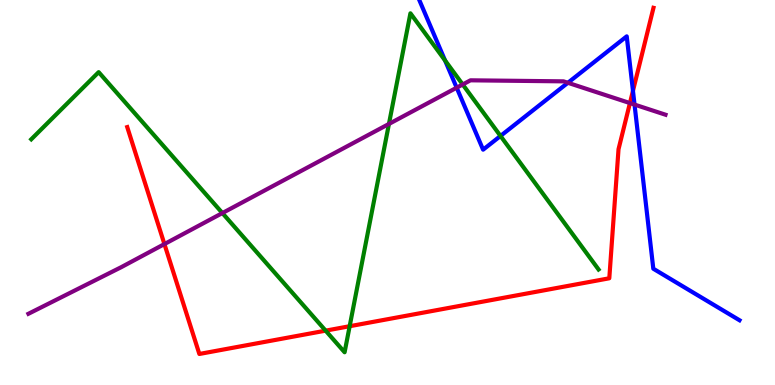[{'lines': ['blue', 'red'], 'intersections': [{'x': 8.17, 'y': 7.64}]}, {'lines': ['green', 'red'], 'intersections': [{'x': 4.2, 'y': 1.41}, {'x': 4.51, 'y': 1.53}]}, {'lines': ['purple', 'red'], 'intersections': [{'x': 2.12, 'y': 3.66}, {'x': 8.13, 'y': 7.32}]}, {'lines': ['blue', 'green'], 'intersections': [{'x': 5.74, 'y': 8.43}, {'x': 6.46, 'y': 6.47}]}, {'lines': ['blue', 'purple'], 'intersections': [{'x': 5.89, 'y': 7.72}, {'x': 7.33, 'y': 7.85}, {'x': 8.19, 'y': 7.28}]}, {'lines': ['green', 'purple'], 'intersections': [{'x': 2.87, 'y': 4.47}, {'x': 5.02, 'y': 6.78}, {'x': 5.97, 'y': 7.81}]}]